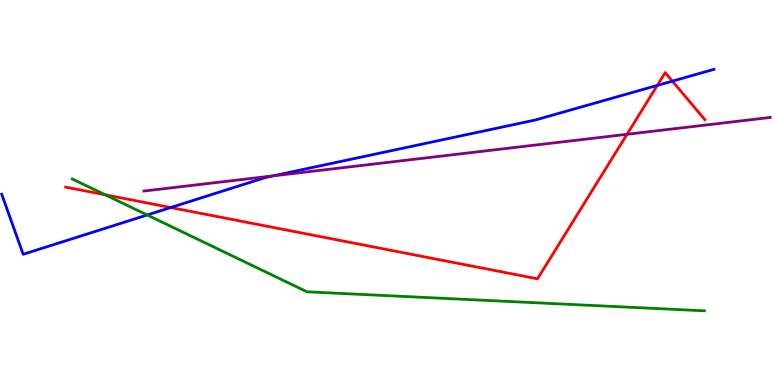[{'lines': ['blue', 'red'], 'intersections': [{'x': 2.2, 'y': 4.61}, {'x': 8.48, 'y': 7.78}, {'x': 8.68, 'y': 7.89}]}, {'lines': ['green', 'red'], 'intersections': [{'x': 1.36, 'y': 4.94}]}, {'lines': ['purple', 'red'], 'intersections': [{'x': 8.09, 'y': 6.51}]}, {'lines': ['blue', 'green'], 'intersections': [{'x': 1.9, 'y': 4.42}]}, {'lines': ['blue', 'purple'], 'intersections': [{'x': 3.52, 'y': 5.43}]}, {'lines': ['green', 'purple'], 'intersections': []}]